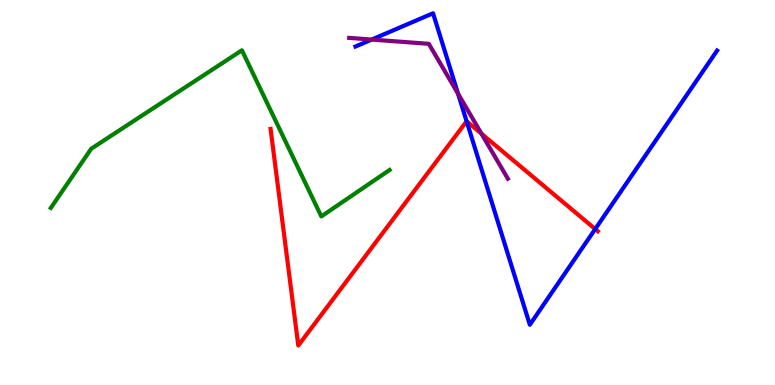[{'lines': ['blue', 'red'], 'intersections': [{'x': 6.02, 'y': 6.85}, {'x': 7.68, 'y': 4.05}]}, {'lines': ['green', 'red'], 'intersections': []}, {'lines': ['purple', 'red'], 'intersections': [{'x': 6.21, 'y': 6.53}]}, {'lines': ['blue', 'green'], 'intersections': []}, {'lines': ['blue', 'purple'], 'intersections': [{'x': 4.8, 'y': 8.97}, {'x': 5.91, 'y': 7.57}]}, {'lines': ['green', 'purple'], 'intersections': []}]